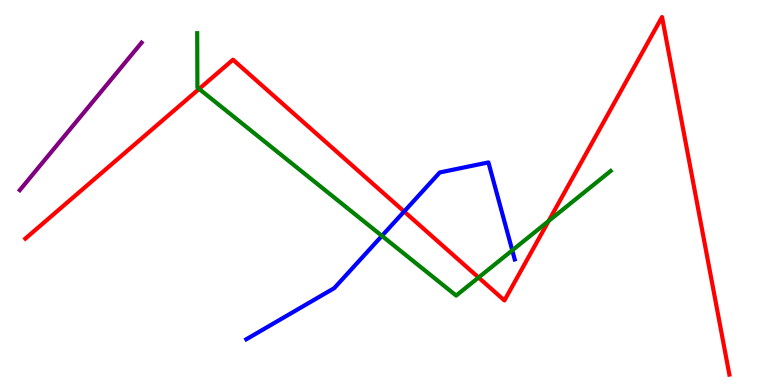[{'lines': ['blue', 'red'], 'intersections': [{'x': 5.21, 'y': 4.51}]}, {'lines': ['green', 'red'], 'intersections': [{'x': 2.57, 'y': 7.69}, {'x': 6.18, 'y': 2.79}, {'x': 7.08, 'y': 4.26}]}, {'lines': ['purple', 'red'], 'intersections': []}, {'lines': ['blue', 'green'], 'intersections': [{'x': 4.93, 'y': 3.87}, {'x': 6.61, 'y': 3.5}]}, {'lines': ['blue', 'purple'], 'intersections': []}, {'lines': ['green', 'purple'], 'intersections': []}]